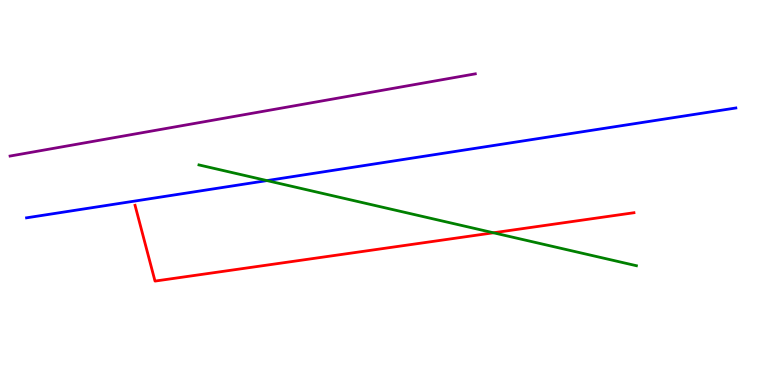[{'lines': ['blue', 'red'], 'intersections': []}, {'lines': ['green', 'red'], 'intersections': [{'x': 6.37, 'y': 3.95}]}, {'lines': ['purple', 'red'], 'intersections': []}, {'lines': ['blue', 'green'], 'intersections': [{'x': 3.44, 'y': 5.31}]}, {'lines': ['blue', 'purple'], 'intersections': []}, {'lines': ['green', 'purple'], 'intersections': []}]